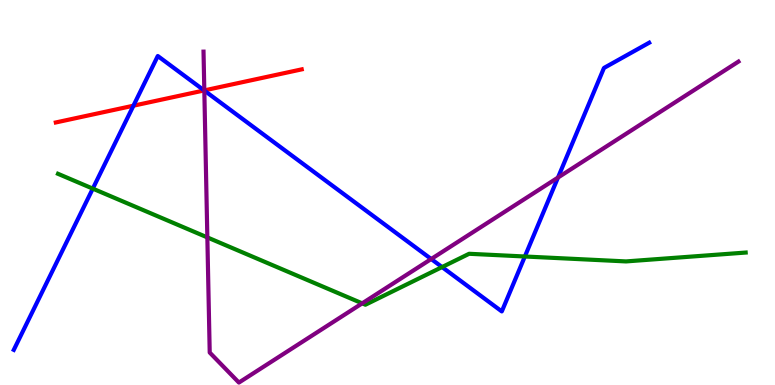[{'lines': ['blue', 'red'], 'intersections': [{'x': 1.72, 'y': 7.25}, {'x': 2.63, 'y': 7.65}]}, {'lines': ['green', 'red'], 'intersections': []}, {'lines': ['purple', 'red'], 'intersections': [{'x': 2.64, 'y': 7.65}]}, {'lines': ['blue', 'green'], 'intersections': [{'x': 1.2, 'y': 5.1}, {'x': 5.7, 'y': 3.06}, {'x': 6.77, 'y': 3.34}]}, {'lines': ['blue', 'purple'], 'intersections': [{'x': 2.64, 'y': 7.65}, {'x': 5.56, 'y': 3.27}, {'x': 7.2, 'y': 5.39}]}, {'lines': ['green', 'purple'], 'intersections': [{'x': 2.68, 'y': 3.83}, {'x': 4.67, 'y': 2.12}]}]